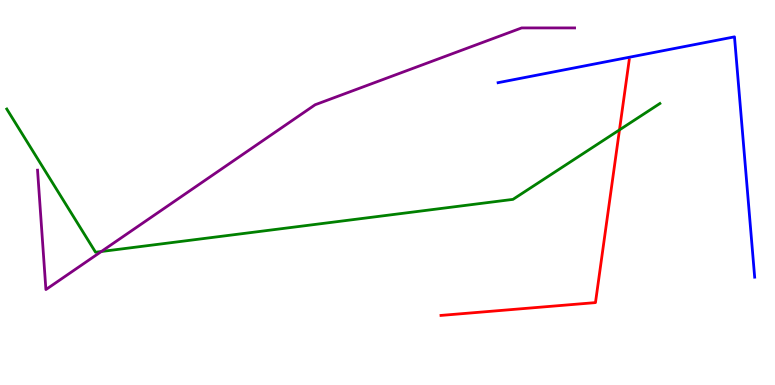[{'lines': ['blue', 'red'], 'intersections': []}, {'lines': ['green', 'red'], 'intersections': [{'x': 7.99, 'y': 6.63}]}, {'lines': ['purple', 'red'], 'intersections': []}, {'lines': ['blue', 'green'], 'intersections': []}, {'lines': ['blue', 'purple'], 'intersections': []}, {'lines': ['green', 'purple'], 'intersections': [{'x': 1.31, 'y': 3.47}]}]